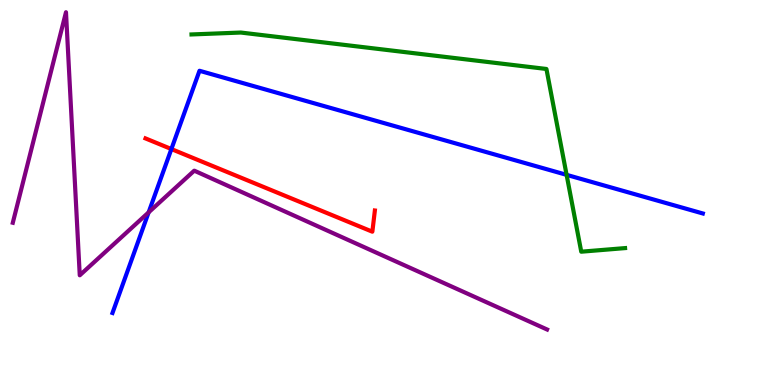[{'lines': ['blue', 'red'], 'intersections': [{'x': 2.21, 'y': 6.13}]}, {'lines': ['green', 'red'], 'intersections': []}, {'lines': ['purple', 'red'], 'intersections': []}, {'lines': ['blue', 'green'], 'intersections': [{'x': 7.31, 'y': 5.46}]}, {'lines': ['blue', 'purple'], 'intersections': [{'x': 1.92, 'y': 4.48}]}, {'lines': ['green', 'purple'], 'intersections': []}]